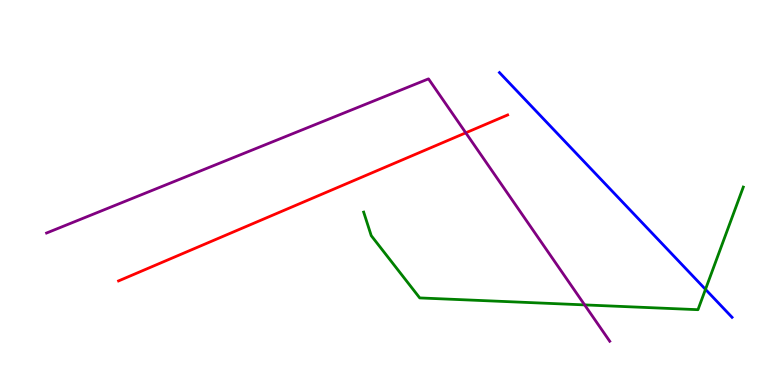[{'lines': ['blue', 'red'], 'intersections': []}, {'lines': ['green', 'red'], 'intersections': []}, {'lines': ['purple', 'red'], 'intersections': [{'x': 6.01, 'y': 6.55}]}, {'lines': ['blue', 'green'], 'intersections': [{'x': 9.1, 'y': 2.48}]}, {'lines': ['blue', 'purple'], 'intersections': []}, {'lines': ['green', 'purple'], 'intersections': [{'x': 7.54, 'y': 2.08}]}]